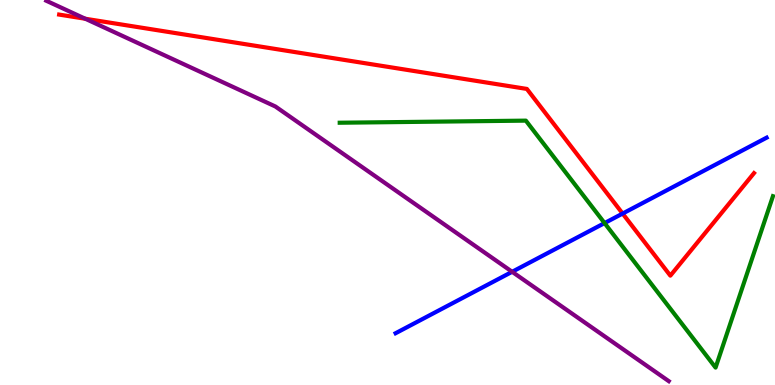[{'lines': ['blue', 'red'], 'intersections': [{'x': 8.03, 'y': 4.45}]}, {'lines': ['green', 'red'], 'intersections': []}, {'lines': ['purple', 'red'], 'intersections': [{'x': 1.1, 'y': 9.51}]}, {'lines': ['blue', 'green'], 'intersections': [{'x': 7.8, 'y': 4.21}]}, {'lines': ['blue', 'purple'], 'intersections': [{'x': 6.61, 'y': 2.94}]}, {'lines': ['green', 'purple'], 'intersections': []}]